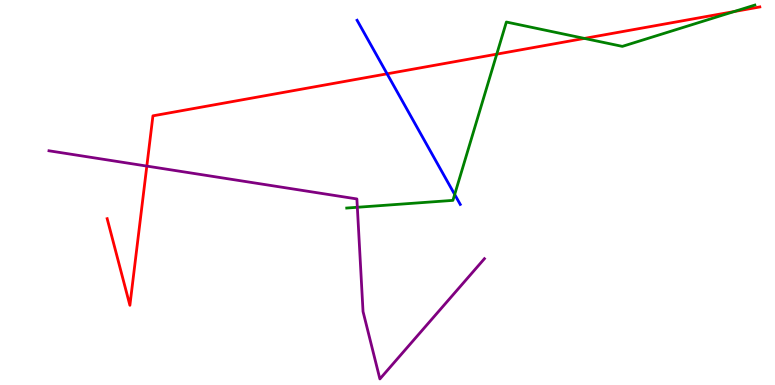[{'lines': ['blue', 'red'], 'intersections': [{'x': 4.99, 'y': 8.08}]}, {'lines': ['green', 'red'], 'intersections': [{'x': 6.41, 'y': 8.59}, {'x': 7.54, 'y': 9.0}, {'x': 9.47, 'y': 9.7}]}, {'lines': ['purple', 'red'], 'intersections': [{'x': 1.89, 'y': 5.69}]}, {'lines': ['blue', 'green'], 'intersections': [{'x': 5.87, 'y': 4.95}]}, {'lines': ['blue', 'purple'], 'intersections': []}, {'lines': ['green', 'purple'], 'intersections': [{'x': 4.61, 'y': 4.62}]}]